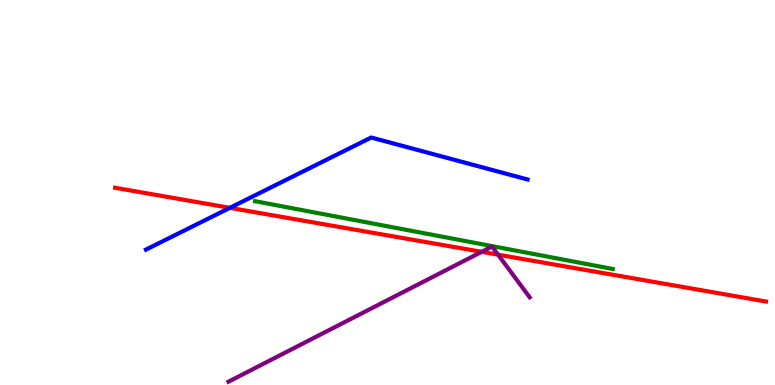[{'lines': ['blue', 'red'], 'intersections': [{'x': 2.97, 'y': 4.6}]}, {'lines': ['green', 'red'], 'intersections': []}, {'lines': ['purple', 'red'], 'intersections': [{'x': 6.22, 'y': 3.46}, {'x': 6.43, 'y': 3.38}]}, {'lines': ['blue', 'green'], 'intersections': []}, {'lines': ['blue', 'purple'], 'intersections': []}, {'lines': ['green', 'purple'], 'intersections': []}]